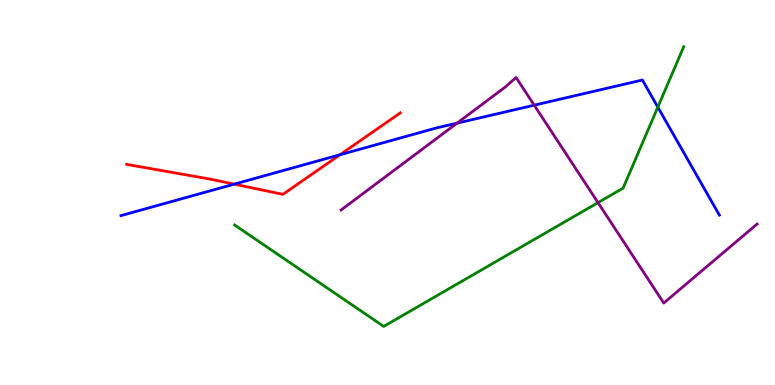[{'lines': ['blue', 'red'], 'intersections': [{'x': 3.02, 'y': 5.22}, {'x': 4.39, 'y': 5.98}]}, {'lines': ['green', 'red'], 'intersections': []}, {'lines': ['purple', 'red'], 'intersections': []}, {'lines': ['blue', 'green'], 'intersections': [{'x': 8.49, 'y': 7.22}]}, {'lines': ['blue', 'purple'], 'intersections': [{'x': 5.9, 'y': 6.8}, {'x': 6.89, 'y': 7.27}]}, {'lines': ['green', 'purple'], 'intersections': [{'x': 7.72, 'y': 4.74}]}]